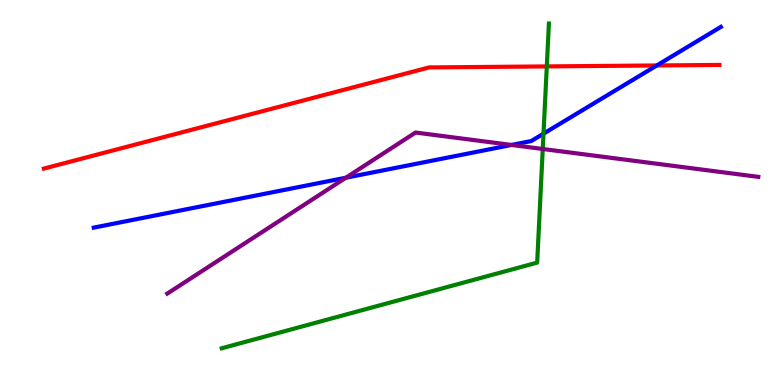[{'lines': ['blue', 'red'], 'intersections': [{'x': 8.47, 'y': 8.3}]}, {'lines': ['green', 'red'], 'intersections': [{'x': 7.06, 'y': 8.28}]}, {'lines': ['purple', 'red'], 'intersections': []}, {'lines': ['blue', 'green'], 'intersections': [{'x': 7.01, 'y': 6.53}]}, {'lines': ['blue', 'purple'], 'intersections': [{'x': 4.46, 'y': 5.38}, {'x': 6.6, 'y': 6.24}]}, {'lines': ['green', 'purple'], 'intersections': [{'x': 7.0, 'y': 6.13}]}]